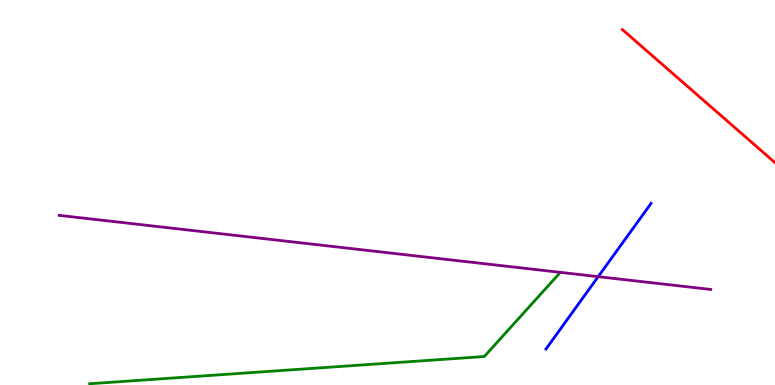[{'lines': ['blue', 'red'], 'intersections': []}, {'lines': ['green', 'red'], 'intersections': []}, {'lines': ['purple', 'red'], 'intersections': []}, {'lines': ['blue', 'green'], 'intersections': []}, {'lines': ['blue', 'purple'], 'intersections': [{'x': 7.72, 'y': 2.81}]}, {'lines': ['green', 'purple'], 'intersections': []}]